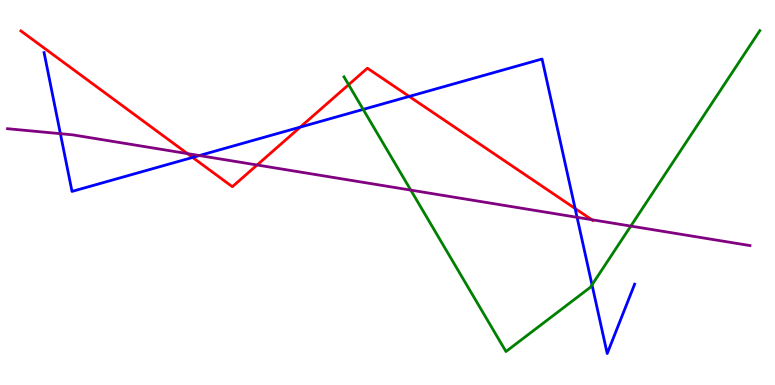[{'lines': ['blue', 'red'], 'intersections': [{'x': 2.49, 'y': 5.91}, {'x': 3.87, 'y': 6.7}, {'x': 5.28, 'y': 7.5}, {'x': 7.42, 'y': 4.58}]}, {'lines': ['green', 'red'], 'intersections': [{'x': 4.5, 'y': 7.8}]}, {'lines': ['purple', 'red'], 'intersections': [{'x': 2.42, 'y': 6.01}, {'x': 3.32, 'y': 5.71}, {'x': 7.64, 'y': 4.29}]}, {'lines': ['blue', 'green'], 'intersections': [{'x': 4.69, 'y': 7.16}, {'x': 7.64, 'y': 2.6}]}, {'lines': ['blue', 'purple'], 'intersections': [{'x': 0.779, 'y': 6.53}, {'x': 2.57, 'y': 5.96}, {'x': 7.45, 'y': 4.36}]}, {'lines': ['green', 'purple'], 'intersections': [{'x': 5.3, 'y': 5.06}, {'x': 8.14, 'y': 4.13}]}]